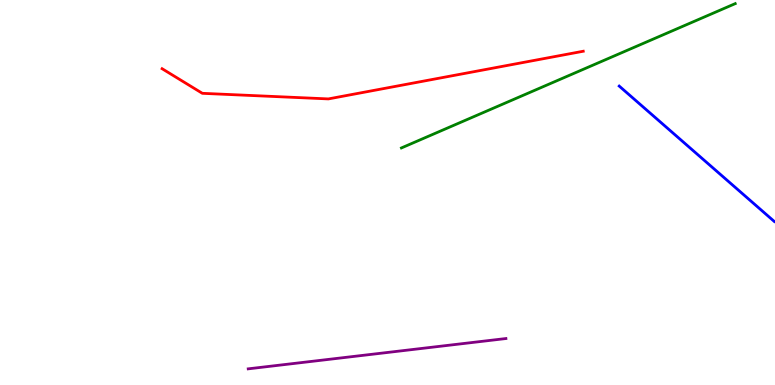[{'lines': ['blue', 'red'], 'intersections': []}, {'lines': ['green', 'red'], 'intersections': []}, {'lines': ['purple', 'red'], 'intersections': []}, {'lines': ['blue', 'green'], 'intersections': []}, {'lines': ['blue', 'purple'], 'intersections': []}, {'lines': ['green', 'purple'], 'intersections': []}]